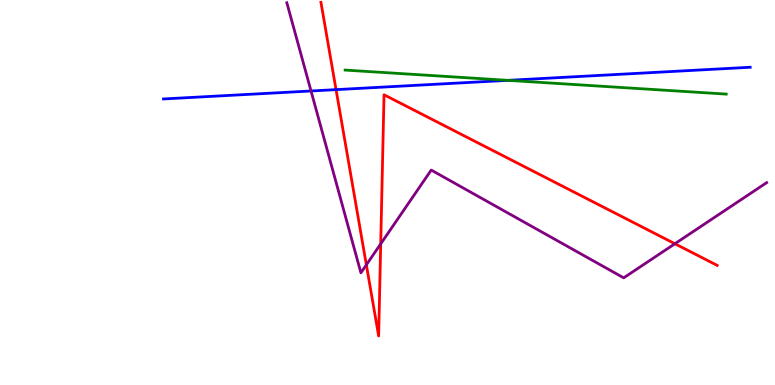[{'lines': ['blue', 'red'], 'intersections': [{'x': 4.34, 'y': 7.67}]}, {'lines': ['green', 'red'], 'intersections': []}, {'lines': ['purple', 'red'], 'intersections': [{'x': 4.73, 'y': 3.12}, {'x': 4.91, 'y': 3.67}, {'x': 8.71, 'y': 3.67}]}, {'lines': ['blue', 'green'], 'intersections': [{'x': 6.55, 'y': 7.91}]}, {'lines': ['blue', 'purple'], 'intersections': [{'x': 4.01, 'y': 7.64}]}, {'lines': ['green', 'purple'], 'intersections': []}]